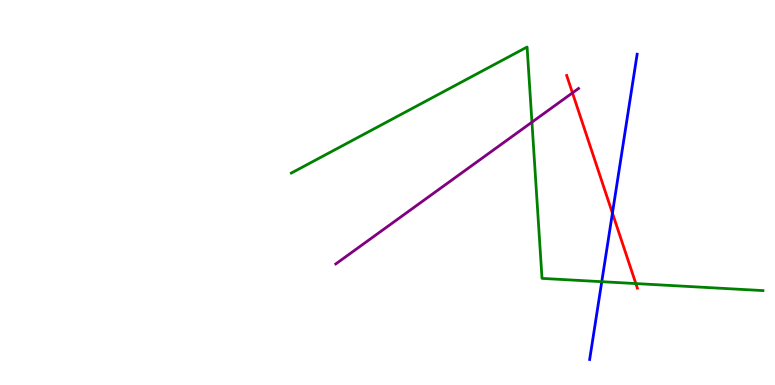[{'lines': ['blue', 'red'], 'intersections': [{'x': 7.9, 'y': 4.46}]}, {'lines': ['green', 'red'], 'intersections': [{'x': 8.2, 'y': 2.63}]}, {'lines': ['purple', 'red'], 'intersections': [{'x': 7.39, 'y': 7.59}]}, {'lines': ['blue', 'green'], 'intersections': [{'x': 7.76, 'y': 2.68}]}, {'lines': ['blue', 'purple'], 'intersections': []}, {'lines': ['green', 'purple'], 'intersections': [{'x': 6.86, 'y': 6.83}]}]